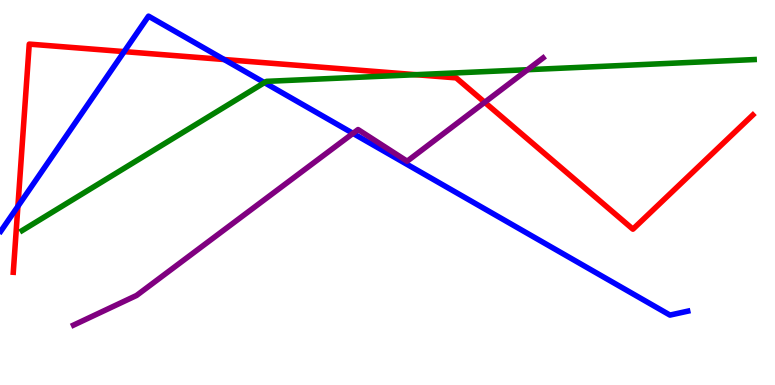[{'lines': ['blue', 'red'], 'intersections': [{'x': 0.231, 'y': 4.64}, {'x': 1.6, 'y': 8.66}, {'x': 2.89, 'y': 8.45}]}, {'lines': ['green', 'red'], 'intersections': [{'x': 5.37, 'y': 8.06}]}, {'lines': ['purple', 'red'], 'intersections': [{'x': 6.25, 'y': 7.34}]}, {'lines': ['blue', 'green'], 'intersections': [{'x': 3.41, 'y': 7.85}]}, {'lines': ['blue', 'purple'], 'intersections': [{'x': 4.55, 'y': 6.54}]}, {'lines': ['green', 'purple'], 'intersections': [{'x': 6.81, 'y': 8.19}]}]